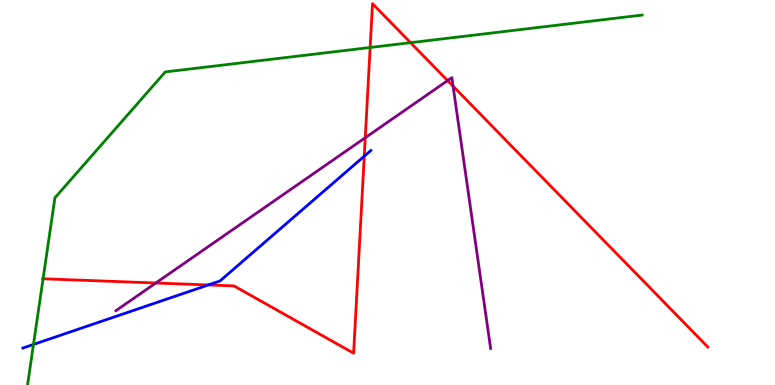[{'lines': ['blue', 'red'], 'intersections': [{'x': 2.69, 'y': 2.6}, {'x': 4.7, 'y': 5.94}]}, {'lines': ['green', 'red'], 'intersections': [{'x': 0.556, 'y': 2.76}, {'x': 4.78, 'y': 8.77}, {'x': 5.3, 'y': 8.89}]}, {'lines': ['purple', 'red'], 'intersections': [{'x': 2.01, 'y': 2.65}, {'x': 4.71, 'y': 6.42}, {'x': 5.78, 'y': 7.91}, {'x': 5.85, 'y': 7.76}]}, {'lines': ['blue', 'green'], 'intersections': [{'x': 0.432, 'y': 1.05}]}, {'lines': ['blue', 'purple'], 'intersections': []}, {'lines': ['green', 'purple'], 'intersections': []}]